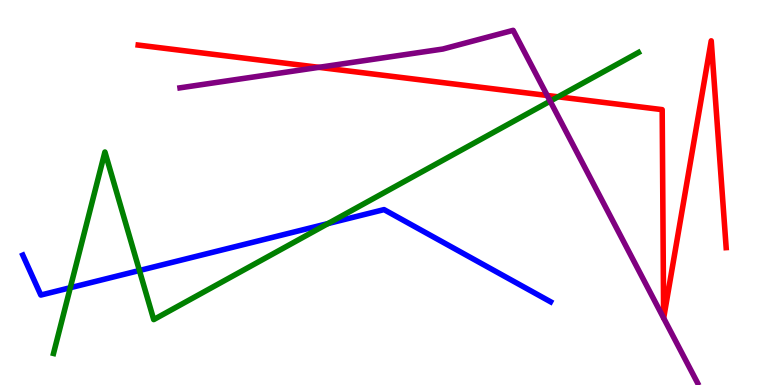[{'lines': ['blue', 'red'], 'intersections': []}, {'lines': ['green', 'red'], 'intersections': [{'x': 7.2, 'y': 7.49}]}, {'lines': ['purple', 'red'], 'intersections': [{'x': 4.11, 'y': 8.25}, {'x': 7.06, 'y': 7.52}, {'x': 8.56, 'y': 1.74}, {'x': 8.56, 'y': 1.74}]}, {'lines': ['blue', 'green'], 'intersections': [{'x': 0.907, 'y': 2.53}, {'x': 1.8, 'y': 2.97}, {'x': 4.23, 'y': 4.19}]}, {'lines': ['blue', 'purple'], 'intersections': []}, {'lines': ['green', 'purple'], 'intersections': [{'x': 7.1, 'y': 7.37}]}]